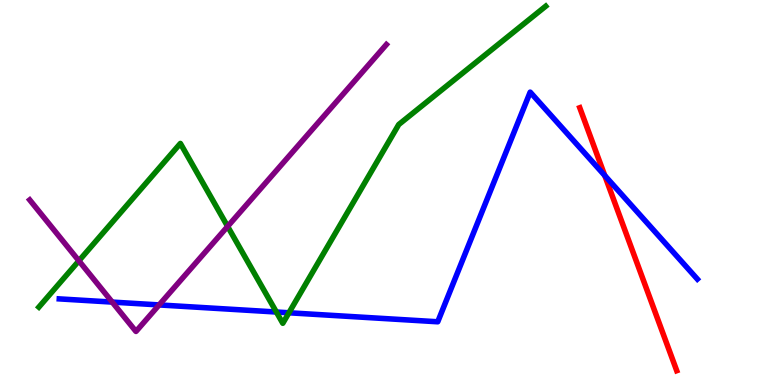[{'lines': ['blue', 'red'], 'intersections': [{'x': 7.8, 'y': 5.44}]}, {'lines': ['green', 'red'], 'intersections': []}, {'lines': ['purple', 'red'], 'intersections': []}, {'lines': ['blue', 'green'], 'intersections': [{'x': 3.57, 'y': 1.9}, {'x': 3.73, 'y': 1.88}]}, {'lines': ['blue', 'purple'], 'intersections': [{'x': 1.45, 'y': 2.15}, {'x': 2.05, 'y': 2.08}]}, {'lines': ['green', 'purple'], 'intersections': [{'x': 1.02, 'y': 3.23}, {'x': 2.94, 'y': 4.12}]}]